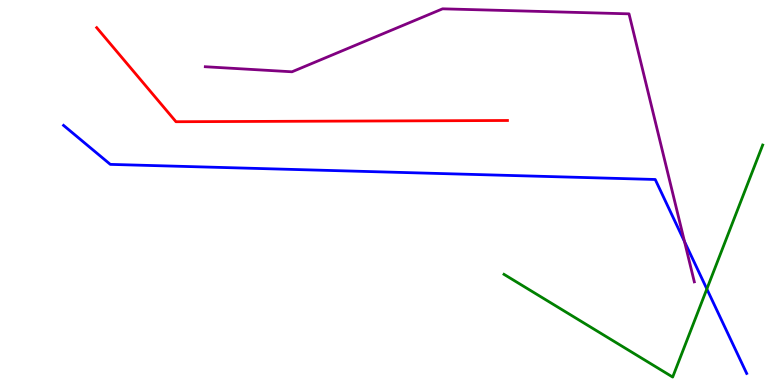[{'lines': ['blue', 'red'], 'intersections': []}, {'lines': ['green', 'red'], 'intersections': []}, {'lines': ['purple', 'red'], 'intersections': []}, {'lines': ['blue', 'green'], 'intersections': [{'x': 9.12, 'y': 2.49}]}, {'lines': ['blue', 'purple'], 'intersections': [{'x': 8.83, 'y': 3.73}]}, {'lines': ['green', 'purple'], 'intersections': []}]